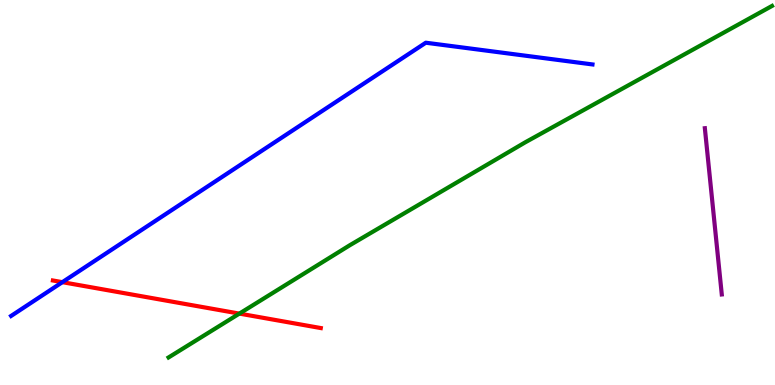[{'lines': ['blue', 'red'], 'intersections': [{'x': 0.805, 'y': 2.67}]}, {'lines': ['green', 'red'], 'intersections': [{'x': 3.09, 'y': 1.85}]}, {'lines': ['purple', 'red'], 'intersections': []}, {'lines': ['blue', 'green'], 'intersections': []}, {'lines': ['blue', 'purple'], 'intersections': []}, {'lines': ['green', 'purple'], 'intersections': []}]